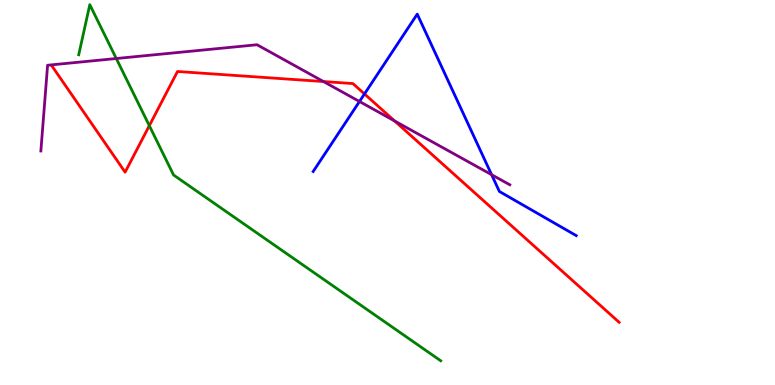[{'lines': ['blue', 'red'], 'intersections': [{'x': 4.7, 'y': 7.56}]}, {'lines': ['green', 'red'], 'intersections': [{'x': 1.93, 'y': 6.74}]}, {'lines': ['purple', 'red'], 'intersections': [{'x': 4.17, 'y': 7.88}, {'x': 5.09, 'y': 6.86}]}, {'lines': ['blue', 'green'], 'intersections': []}, {'lines': ['blue', 'purple'], 'intersections': [{'x': 4.64, 'y': 7.36}, {'x': 6.34, 'y': 5.46}]}, {'lines': ['green', 'purple'], 'intersections': [{'x': 1.5, 'y': 8.48}]}]